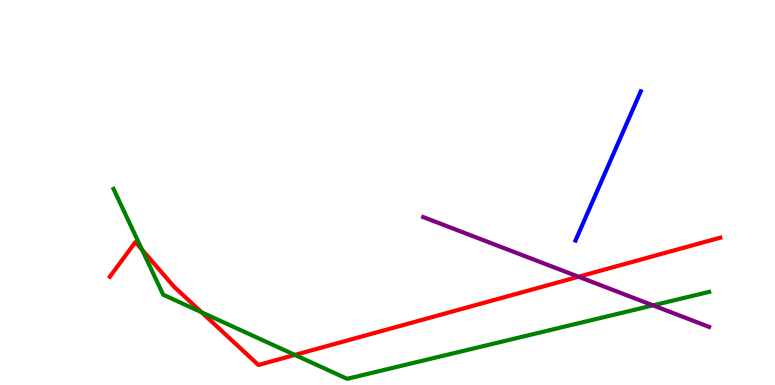[{'lines': ['blue', 'red'], 'intersections': []}, {'lines': ['green', 'red'], 'intersections': [{'x': 1.83, 'y': 3.52}, {'x': 2.6, 'y': 1.89}, {'x': 3.8, 'y': 0.781}]}, {'lines': ['purple', 'red'], 'intersections': [{'x': 7.46, 'y': 2.81}]}, {'lines': ['blue', 'green'], 'intersections': []}, {'lines': ['blue', 'purple'], 'intersections': []}, {'lines': ['green', 'purple'], 'intersections': [{'x': 8.43, 'y': 2.07}]}]